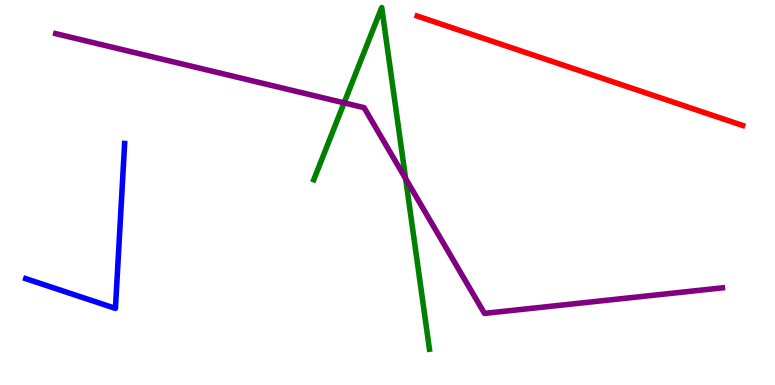[{'lines': ['blue', 'red'], 'intersections': []}, {'lines': ['green', 'red'], 'intersections': []}, {'lines': ['purple', 'red'], 'intersections': []}, {'lines': ['blue', 'green'], 'intersections': []}, {'lines': ['blue', 'purple'], 'intersections': []}, {'lines': ['green', 'purple'], 'intersections': [{'x': 4.44, 'y': 7.33}, {'x': 5.23, 'y': 5.36}]}]